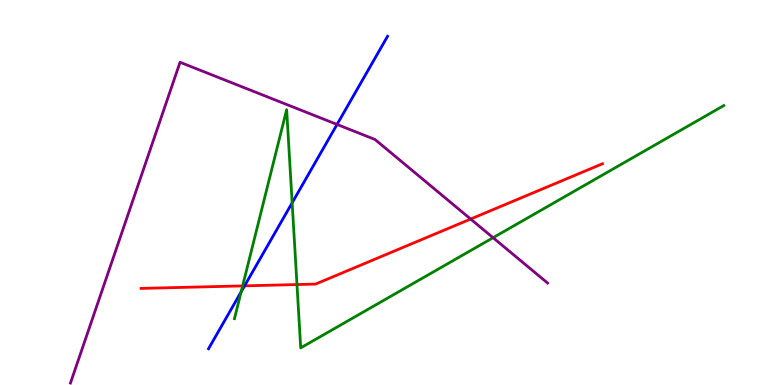[{'lines': ['blue', 'red'], 'intersections': [{'x': 3.16, 'y': 2.58}]}, {'lines': ['green', 'red'], 'intersections': [{'x': 3.13, 'y': 2.57}, {'x': 3.83, 'y': 2.61}]}, {'lines': ['purple', 'red'], 'intersections': [{'x': 6.07, 'y': 4.31}]}, {'lines': ['blue', 'green'], 'intersections': [{'x': 3.11, 'y': 2.42}, {'x': 3.77, 'y': 4.73}]}, {'lines': ['blue', 'purple'], 'intersections': [{'x': 4.35, 'y': 6.77}]}, {'lines': ['green', 'purple'], 'intersections': [{'x': 6.36, 'y': 3.83}]}]